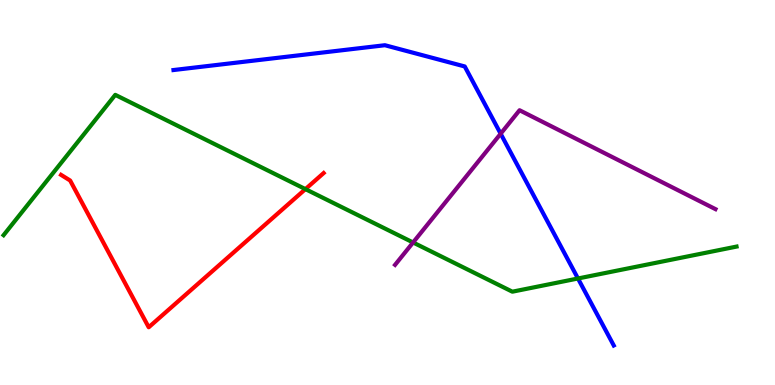[{'lines': ['blue', 'red'], 'intersections': []}, {'lines': ['green', 'red'], 'intersections': [{'x': 3.94, 'y': 5.09}]}, {'lines': ['purple', 'red'], 'intersections': []}, {'lines': ['blue', 'green'], 'intersections': [{'x': 7.46, 'y': 2.77}]}, {'lines': ['blue', 'purple'], 'intersections': [{'x': 6.46, 'y': 6.53}]}, {'lines': ['green', 'purple'], 'intersections': [{'x': 5.33, 'y': 3.7}]}]